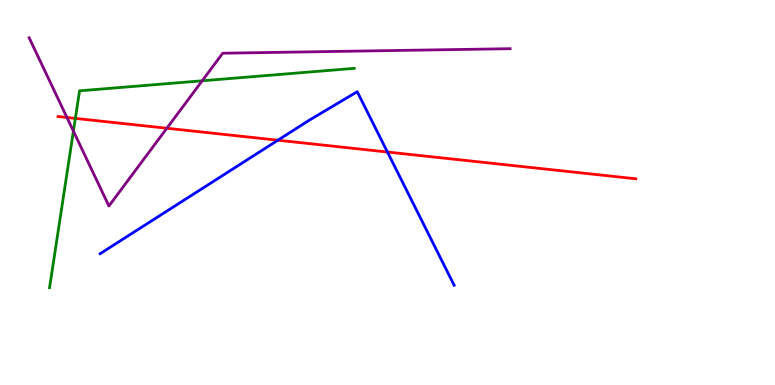[{'lines': ['blue', 'red'], 'intersections': [{'x': 3.59, 'y': 6.36}, {'x': 5.0, 'y': 6.05}]}, {'lines': ['green', 'red'], 'intersections': [{'x': 0.972, 'y': 6.93}]}, {'lines': ['purple', 'red'], 'intersections': [{'x': 0.864, 'y': 6.95}, {'x': 2.15, 'y': 6.67}]}, {'lines': ['blue', 'green'], 'intersections': []}, {'lines': ['blue', 'purple'], 'intersections': []}, {'lines': ['green', 'purple'], 'intersections': [{'x': 0.947, 'y': 6.59}, {'x': 2.61, 'y': 7.9}]}]